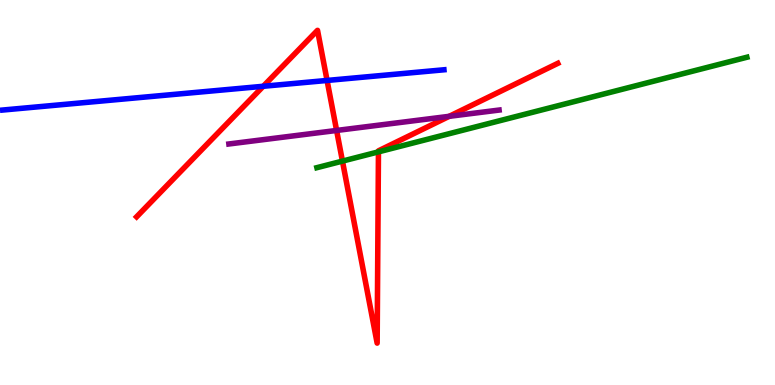[{'lines': ['blue', 'red'], 'intersections': [{'x': 3.4, 'y': 7.76}, {'x': 4.22, 'y': 7.91}]}, {'lines': ['green', 'red'], 'intersections': [{'x': 4.42, 'y': 5.82}, {'x': 4.88, 'y': 6.06}]}, {'lines': ['purple', 'red'], 'intersections': [{'x': 4.34, 'y': 6.61}, {'x': 5.8, 'y': 6.98}]}, {'lines': ['blue', 'green'], 'intersections': []}, {'lines': ['blue', 'purple'], 'intersections': []}, {'lines': ['green', 'purple'], 'intersections': []}]